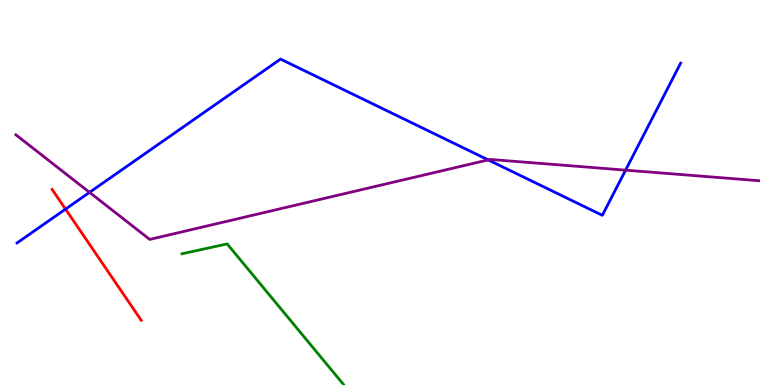[{'lines': ['blue', 'red'], 'intersections': [{'x': 0.846, 'y': 4.57}]}, {'lines': ['green', 'red'], 'intersections': []}, {'lines': ['purple', 'red'], 'intersections': []}, {'lines': ['blue', 'green'], 'intersections': []}, {'lines': ['blue', 'purple'], 'intersections': [{'x': 1.16, 'y': 5.0}, {'x': 6.3, 'y': 5.85}, {'x': 8.07, 'y': 5.58}]}, {'lines': ['green', 'purple'], 'intersections': []}]